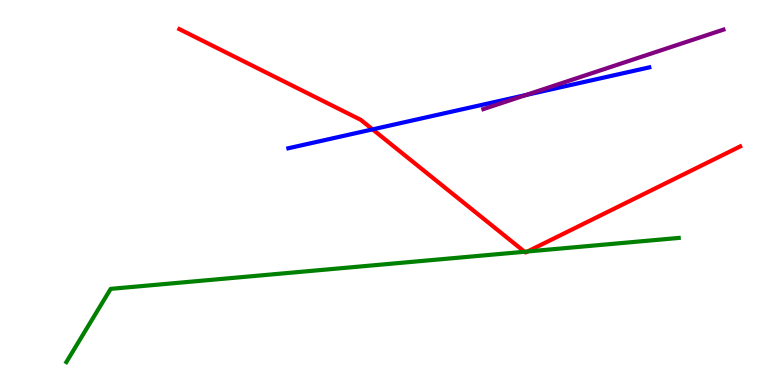[{'lines': ['blue', 'red'], 'intersections': [{'x': 4.81, 'y': 6.64}]}, {'lines': ['green', 'red'], 'intersections': [{'x': 6.77, 'y': 3.46}, {'x': 6.81, 'y': 3.47}]}, {'lines': ['purple', 'red'], 'intersections': []}, {'lines': ['blue', 'green'], 'intersections': []}, {'lines': ['blue', 'purple'], 'intersections': [{'x': 6.79, 'y': 7.53}]}, {'lines': ['green', 'purple'], 'intersections': []}]